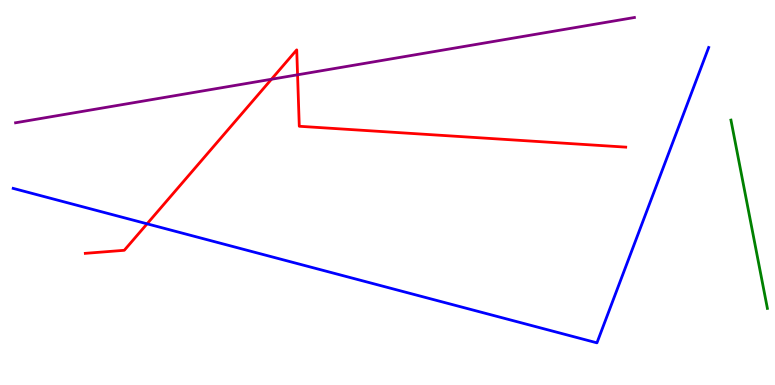[{'lines': ['blue', 'red'], 'intersections': [{'x': 1.9, 'y': 4.19}]}, {'lines': ['green', 'red'], 'intersections': []}, {'lines': ['purple', 'red'], 'intersections': [{'x': 3.5, 'y': 7.94}, {'x': 3.84, 'y': 8.06}]}, {'lines': ['blue', 'green'], 'intersections': []}, {'lines': ['blue', 'purple'], 'intersections': []}, {'lines': ['green', 'purple'], 'intersections': []}]